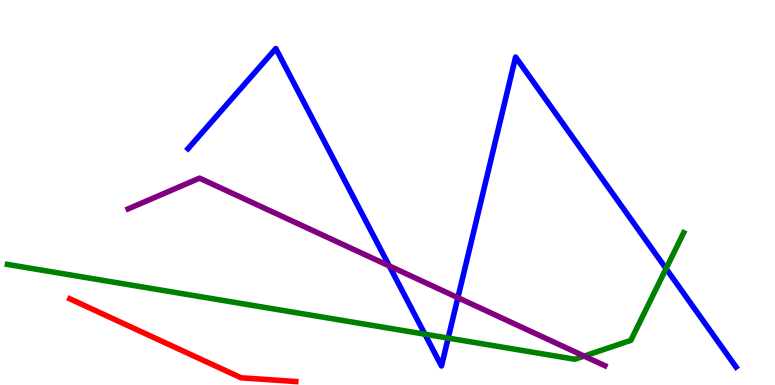[{'lines': ['blue', 'red'], 'intersections': []}, {'lines': ['green', 'red'], 'intersections': []}, {'lines': ['purple', 'red'], 'intersections': []}, {'lines': ['blue', 'green'], 'intersections': [{'x': 5.48, 'y': 1.32}, {'x': 5.78, 'y': 1.22}, {'x': 8.59, 'y': 3.02}]}, {'lines': ['blue', 'purple'], 'intersections': [{'x': 5.02, 'y': 3.09}, {'x': 5.91, 'y': 2.27}]}, {'lines': ['green', 'purple'], 'intersections': [{'x': 7.54, 'y': 0.751}]}]